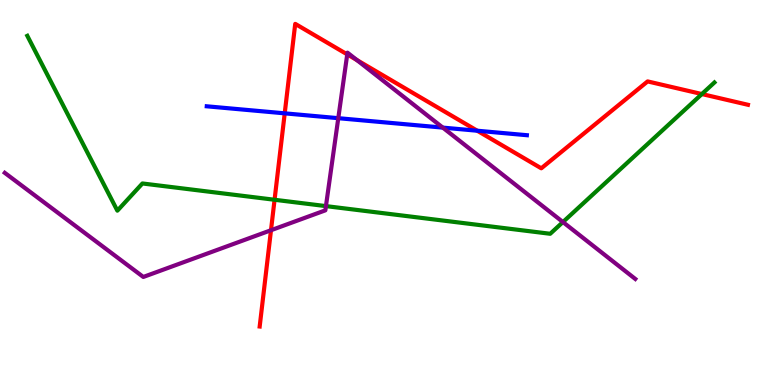[{'lines': ['blue', 'red'], 'intersections': [{'x': 3.67, 'y': 7.06}, {'x': 6.16, 'y': 6.6}]}, {'lines': ['green', 'red'], 'intersections': [{'x': 3.54, 'y': 4.81}, {'x': 9.06, 'y': 7.56}]}, {'lines': ['purple', 'red'], 'intersections': [{'x': 3.5, 'y': 4.02}, {'x': 4.48, 'y': 8.59}, {'x': 4.6, 'y': 8.44}]}, {'lines': ['blue', 'green'], 'intersections': []}, {'lines': ['blue', 'purple'], 'intersections': [{'x': 4.36, 'y': 6.93}, {'x': 5.71, 'y': 6.69}]}, {'lines': ['green', 'purple'], 'intersections': [{'x': 4.21, 'y': 4.65}, {'x': 7.26, 'y': 4.23}]}]